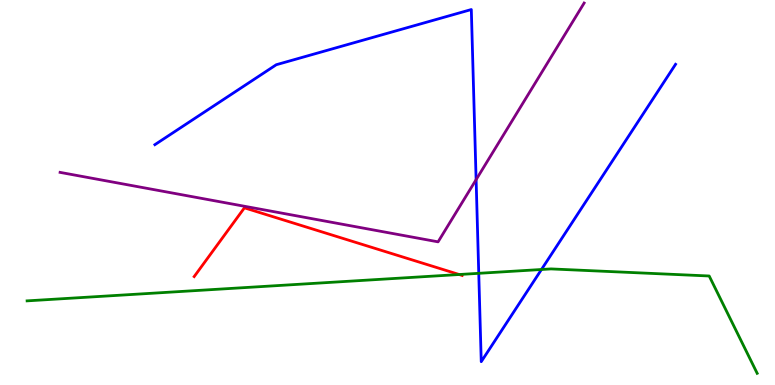[{'lines': ['blue', 'red'], 'intersections': []}, {'lines': ['green', 'red'], 'intersections': [{'x': 5.92, 'y': 2.87}]}, {'lines': ['purple', 'red'], 'intersections': []}, {'lines': ['blue', 'green'], 'intersections': [{'x': 6.18, 'y': 2.9}, {'x': 6.99, 'y': 3.0}]}, {'lines': ['blue', 'purple'], 'intersections': [{'x': 6.14, 'y': 5.33}]}, {'lines': ['green', 'purple'], 'intersections': []}]